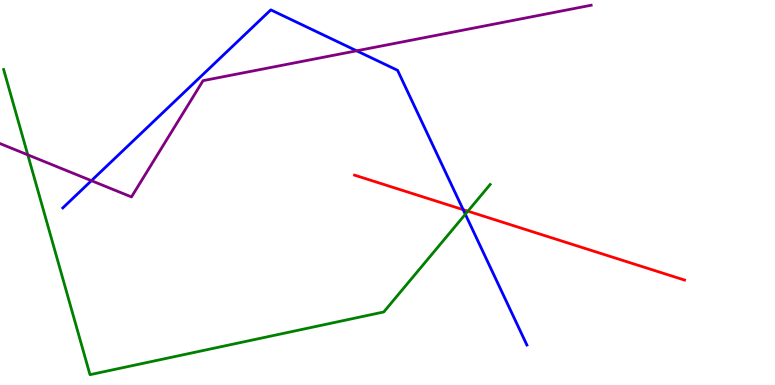[{'lines': ['blue', 'red'], 'intersections': [{'x': 5.98, 'y': 4.55}]}, {'lines': ['green', 'red'], 'intersections': [{'x': 6.04, 'y': 4.51}]}, {'lines': ['purple', 'red'], 'intersections': []}, {'lines': ['blue', 'green'], 'intersections': [{'x': 6.0, 'y': 4.44}]}, {'lines': ['blue', 'purple'], 'intersections': [{'x': 1.18, 'y': 5.31}, {'x': 4.6, 'y': 8.68}]}, {'lines': ['green', 'purple'], 'intersections': [{'x': 0.358, 'y': 5.98}]}]